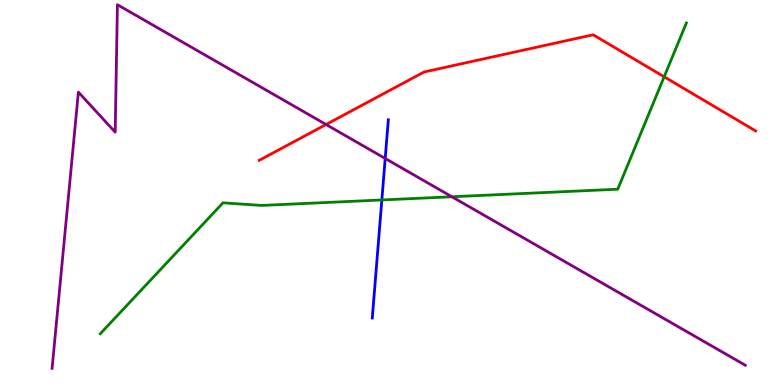[{'lines': ['blue', 'red'], 'intersections': []}, {'lines': ['green', 'red'], 'intersections': [{'x': 8.57, 'y': 8.01}]}, {'lines': ['purple', 'red'], 'intersections': [{'x': 4.21, 'y': 6.77}]}, {'lines': ['blue', 'green'], 'intersections': [{'x': 4.93, 'y': 4.81}]}, {'lines': ['blue', 'purple'], 'intersections': [{'x': 4.97, 'y': 5.88}]}, {'lines': ['green', 'purple'], 'intersections': [{'x': 5.83, 'y': 4.89}]}]